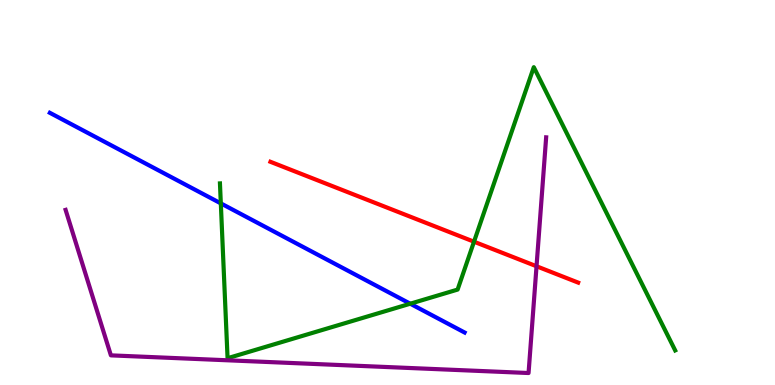[{'lines': ['blue', 'red'], 'intersections': []}, {'lines': ['green', 'red'], 'intersections': [{'x': 6.12, 'y': 3.72}]}, {'lines': ['purple', 'red'], 'intersections': [{'x': 6.92, 'y': 3.08}]}, {'lines': ['blue', 'green'], 'intersections': [{'x': 2.85, 'y': 4.72}, {'x': 5.29, 'y': 2.11}]}, {'lines': ['blue', 'purple'], 'intersections': []}, {'lines': ['green', 'purple'], 'intersections': []}]